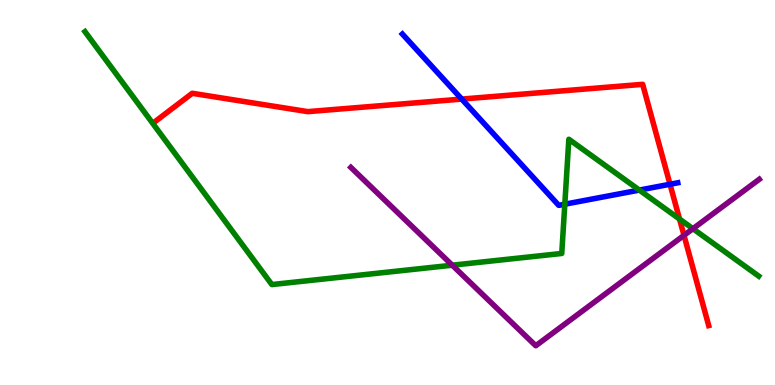[{'lines': ['blue', 'red'], 'intersections': [{'x': 5.96, 'y': 7.43}, {'x': 8.65, 'y': 5.21}]}, {'lines': ['green', 'red'], 'intersections': [{'x': 8.77, 'y': 4.31}]}, {'lines': ['purple', 'red'], 'intersections': [{'x': 8.83, 'y': 3.89}]}, {'lines': ['blue', 'green'], 'intersections': [{'x': 7.29, 'y': 4.7}, {'x': 8.25, 'y': 5.06}]}, {'lines': ['blue', 'purple'], 'intersections': []}, {'lines': ['green', 'purple'], 'intersections': [{'x': 5.84, 'y': 3.11}, {'x': 8.94, 'y': 4.06}]}]